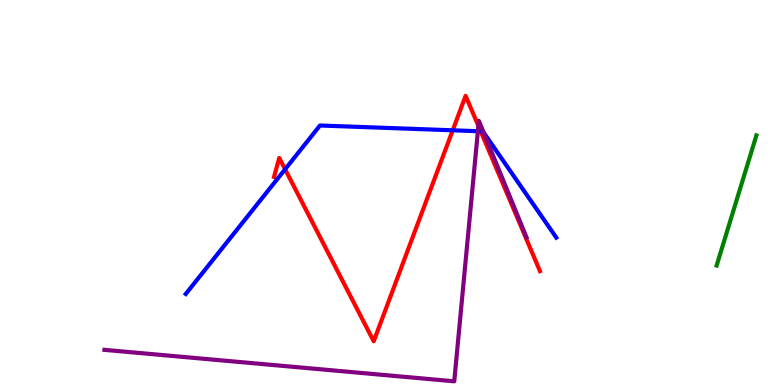[{'lines': ['blue', 'red'], 'intersections': [{'x': 3.68, 'y': 5.6}, {'x': 5.84, 'y': 6.62}, {'x': 6.2, 'y': 6.59}]}, {'lines': ['green', 'red'], 'intersections': []}, {'lines': ['purple', 'red'], 'intersections': [{'x': 6.17, 'y': 6.73}]}, {'lines': ['blue', 'green'], 'intersections': []}, {'lines': ['blue', 'purple'], 'intersections': [{'x': 6.17, 'y': 6.59}, {'x': 6.24, 'y': 6.56}]}, {'lines': ['green', 'purple'], 'intersections': []}]